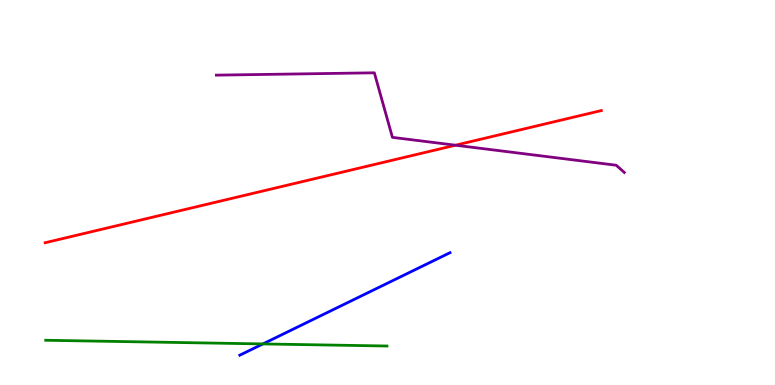[{'lines': ['blue', 'red'], 'intersections': []}, {'lines': ['green', 'red'], 'intersections': []}, {'lines': ['purple', 'red'], 'intersections': [{'x': 5.88, 'y': 6.23}]}, {'lines': ['blue', 'green'], 'intersections': [{'x': 3.39, 'y': 1.07}]}, {'lines': ['blue', 'purple'], 'intersections': []}, {'lines': ['green', 'purple'], 'intersections': []}]